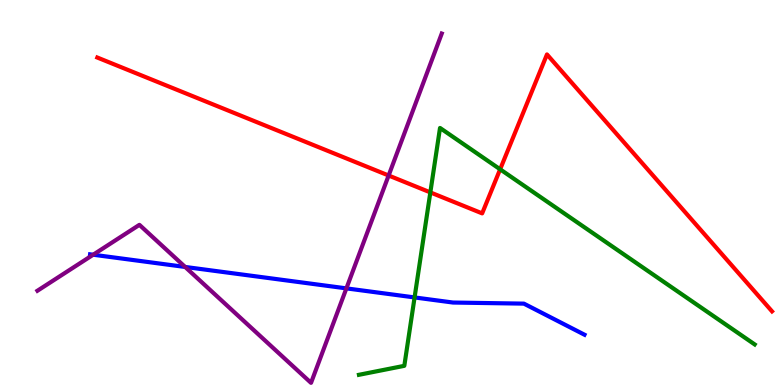[{'lines': ['blue', 'red'], 'intersections': []}, {'lines': ['green', 'red'], 'intersections': [{'x': 5.55, 'y': 5.0}, {'x': 6.45, 'y': 5.6}]}, {'lines': ['purple', 'red'], 'intersections': [{'x': 5.01, 'y': 5.44}]}, {'lines': ['blue', 'green'], 'intersections': [{'x': 5.35, 'y': 2.27}]}, {'lines': ['blue', 'purple'], 'intersections': [{'x': 1.2, 'y': 3.38}, {'x': 2.39, 'y': 3.07}, {'x': 4.47, 'y': 2.51}]}, {'lines': ['green', 'purple'], 'intersections': []}]